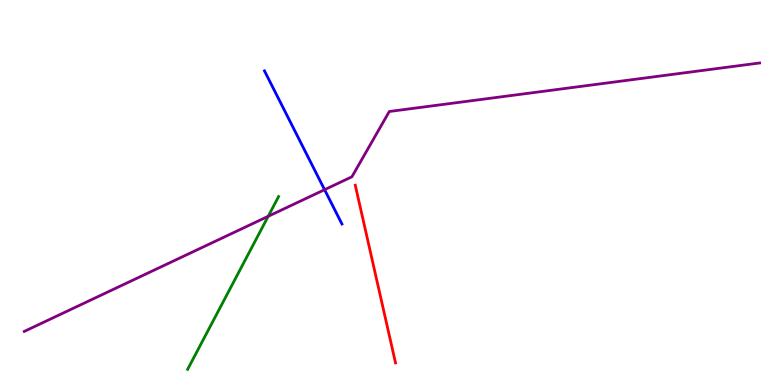[{'lines': ['blue', 'red'], 'intersections': []}, {'lines': ['green', 'red'], 'intersections': []}, {'lines': ['purple', 'red'], 'intersections': []}, {'lines': ['blue', 'green'], 'intersections': []}, {'lines': ['blue', 'purple'], 'intersections': [{'x': 4.19, 'y': 5.07}]}, {'lines': ['green', 'purple'], 'intersections': [{'x': 3.46, 'y': 4.38}]}]